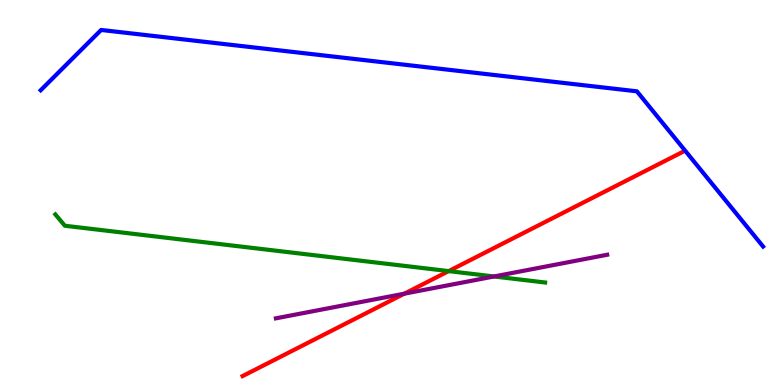[{'lines': ['blue', 'red'], 'intersections': []}, {'lines': ['green', 'red'], 'intersections': [{'x': 5.79, 'y': 2.96}]}, {'lines': ['purple', 'red'], 'intersections': [{'x': 5.22, 'y': 2.37}]}, {'lines': ['blue', 'green'], 'intersections': []}, {'lines': ['blue', 'purple'], 'intersections': []}, {'lines': ['green', 'purple'], 'intersections': [{'x': 6.37, 'y': 2.82}]}]